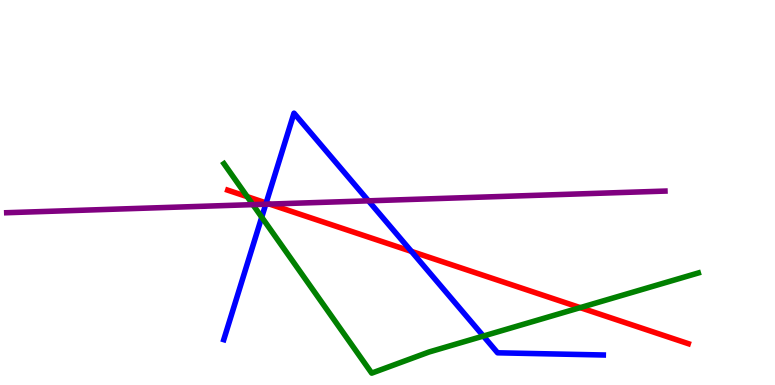[{'lines': ['blue', 'red'], 'intersections': [{'x': 3.43, 'y': 4.73}, {'x': 5.31, 'y': 3.47}]}, {'lines': ['green', 'red'], 'intersections': [{'x': 3.19, 'y': 4.89}, {'x': 7.49, 'y': 2.01}]}, {'lines': ['purple', 'red'], 'intersections': [{'x': 3.48, 'y': 4.7}]}, {'lines': ['blue', 'green'], 'intersections': [{'x': 3.38, 'y': 4.36}, {'x': 6.24, 'y': 1.27}]}, {'lines': ['blue', 'purple'], 'intersections': [{'x': 3.43, 'y': 4.7}, {'x': 4.75, 'y': 4.78}]}, {'lines': ['green', 'purple'], 'intersections': [{'x': 3.26, 'y': 4.69}]}]